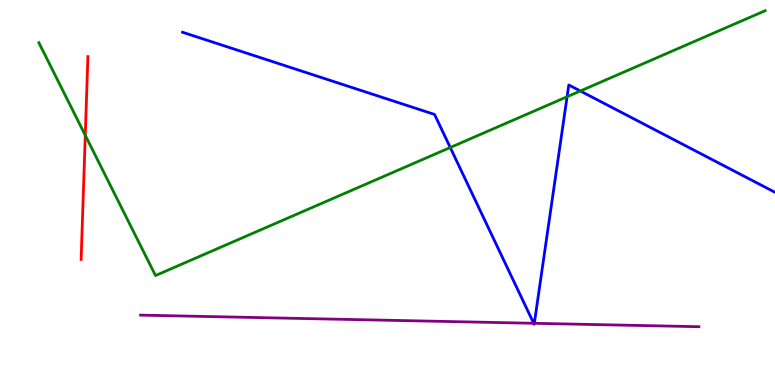[{'lines': ['blue', 'red'], 'intersections': []}, {'lines': ['green', 'red'], 'intersections': [{'x': 1.1, 'y': 6.49}]}, {'lines': ['purple', 'red'], 'intersections': []}, {'lines': ['blue', 'green'], 'intersections': [{'x': 5.81, 'y': 6.17}, {'x': 7.32, 'y': 7.49}, {'x': 7.49, 'y': 7.64}]}, {'lines': ['blue', 'purple'], 'intersections': [{'x': 6.89, 'y': 1.6}, {'x': 6.89, 'y': 1.6}]}, {'lines': ['green', 'purple'], 'intersections': []}]